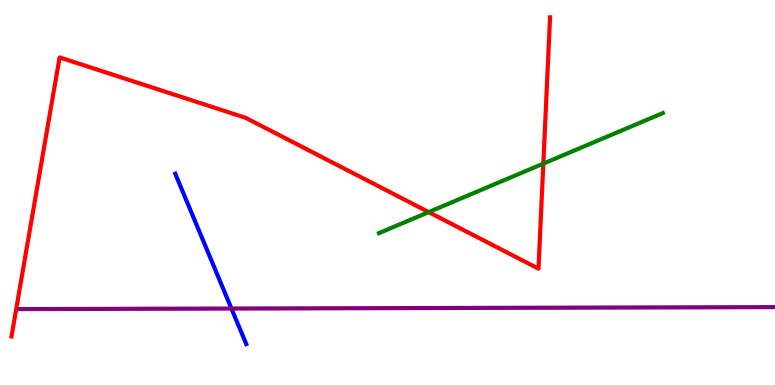[{'lines': ['blue', 'red'], 'intersections': []}, {'lines': ['green', 'red'], 'intersections': [{'x': 5.53, 'y': 4.49}, {'x': 7.01, 'y': 5.75}]}, {'lines': ['purple', 'red'], 'intersections': []}, {'lines': ['blue', 'green'], 'intersections': []}, {'lines': ['blue', 'purple'], 'intersections': [{'x': 2.99, 'y': 1.99}]}, {'lines': ['green', 'purple'], 'intersections': []}]